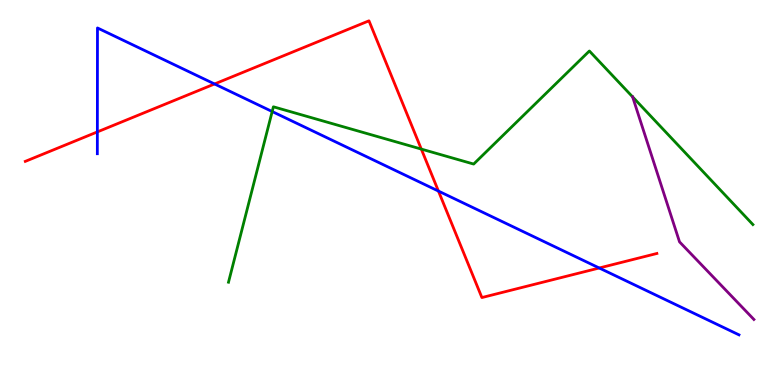[{'lines': ['blue', 'red'], 'intersections': [{'x': 1.26, 'y': 6.57}, {'x': 2.77, 'y': 7.82}, {'x': 5.66, 'y': 5.04}, {'x': 7.73, 'y': 3.04}]}, {'lines': ['green', 'red'], 'intersections': [{'x': 5.44, 'y': 6.13}]}, {'lines': ['purple', 'red'], 'intersections': []}, {'lines': ['blue', 'green'], 'intersections': [{'x': 3.51, 'y': 7.1}]}, {'lines': ['blue', 'purple'], 'intersections': []}, {'lines': ['green', 'purple'], 'intersections': [{'x': 8.16, 'y': 7.48}]}]